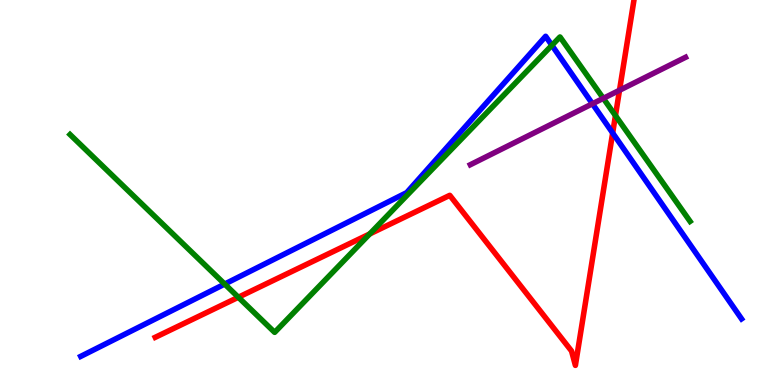[{'lines': ['blue', 'red'], 'intersections': [{'x': 7.91, 'y': 6.55}]}, {'lines': ['green', 'red'], 'intersections': [{'x': 3.08, 'y': 2.28}, {'x': 4.77, 'y': 3.92}, {'x': 7.94, 'y': 7.0}]}, {'lines': ['purple', 'red'], 'intersections': [{'x': 7.99, 'y': 7.66}]}, {'lines': ['blue', 'green'], 'intersections': [{'x': 2.9, 'y': 2.62}, {'x': 7.12, 'y': 8.82}]}, {'lines': ['blue', 'purple'], 'intersections': [{'x': 7.64, 'y': 7.3}]}, {'lines': ['green', 'purple'], 'intersections': [{'x': 7.78, 'y': 7.45}]}]